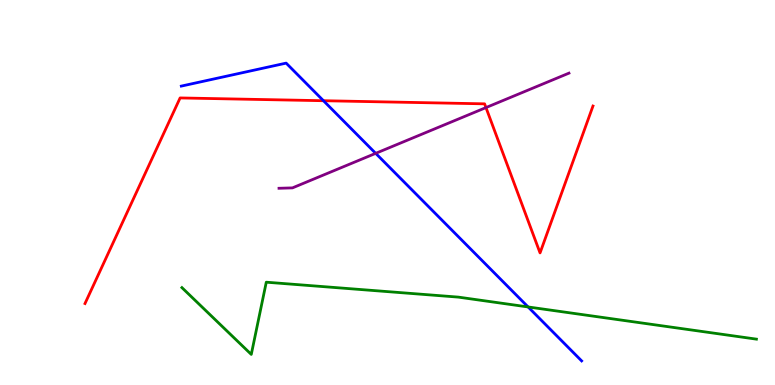[{'lines': ['blue', 'red'], 'intersections': [{'x': 4.17, 'y': 7.38}]}, {'lines': ['green', 'red'], 'intersections': []}, {'lines': ['purple', 'red'], 'intersections': [{'x': 6.27, 'y': 7.21}]}, {'lines': ['blue', 'green'], 'intersections': [{'x': 6.81, 'y': 2.03}]}, {'lines': ['blue', 'purple'], 'intersections': [{'x': 4.85, 'y': 6.02}]}, {'lines': ['green', 'purple'], 'intersections': []}]